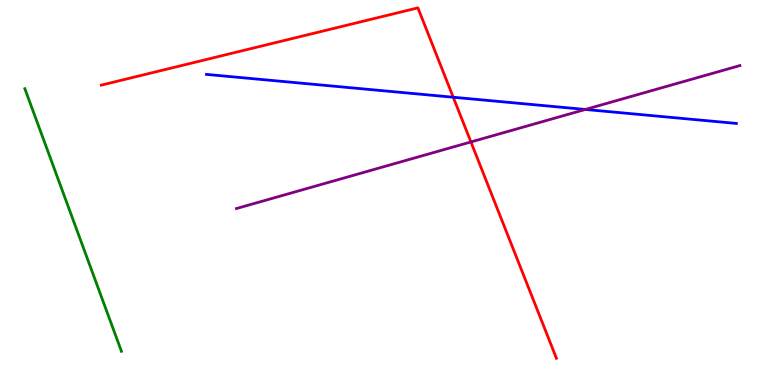[{'lines': ['blue', 'red'], 'intersections': [{'x': 5.85, 'y': 7.47}]}, {'lines': ['green', 'red'], 'intersections': []}, {'lines': ['purple', 'red'], 'intersections': [{'x': 6.08, 'y': 6.31}]}, {'lines': ['blue', 'green'], 'intersections': []}, {'lines': ['blue', 'purple'], 'intersections': [{'x': 7.55, 'y': 7.16}]}, {'lines': ['green', 'purple'], 'intersections': []}]